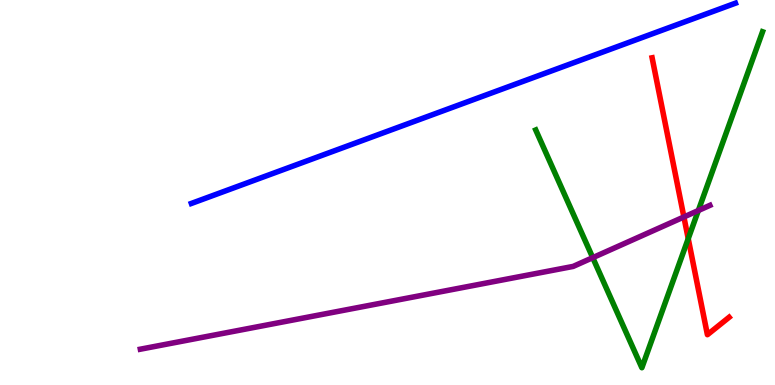[{'lines': ['blue', 'red'], 'intersections': []}, {'lines': ['green', 'red'], 'intersections': [{'x': 8.88, 'y': 3.8}]}, {'lines': ['purple', 'red'], 'intersections': [{'x': 8.82, 'y': 4.36}]}, {'lines': ['blue', 'green'], 'intersections': []}, {'lines': ['blue', 'purple'], 'intersections': []}, {'lines': ['green', 'purple'], 'intersections': [{'x': 7.65, 'y': 3.31}, {'x': 9.01, 'y': 4.53}]}]